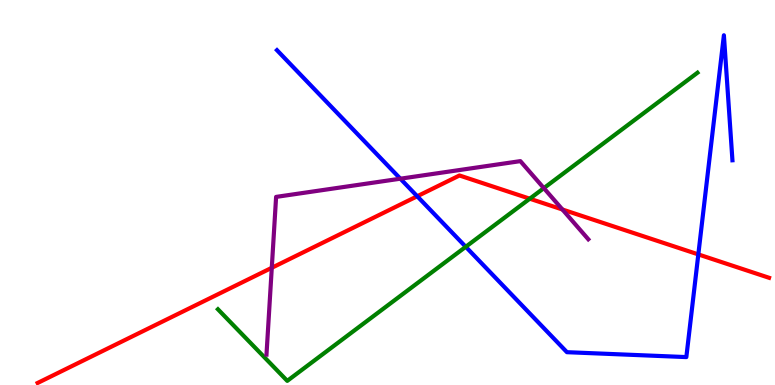[{'lines': ['blue', 'red'], 'intersections': [{'x': 5.38, 'y': 4.9}, {'x': 9.01, 'y': 3.39}]}, {'lines': ['green', 'red'], 'intersections': [{'x': 6.84, 'y': 4.84}]}, {'lines': ['purple', 'red'], 'intersections': [{'x': 3.51, 'y': 3.04}, {'x': 7.26, 'y': 4.56}]}, {'lines': ['blue', 'green'], 'intersections': [{'x': 6.01, 'y': 3.59}]}, {'lines': ['blue', 'purple'], 'intersections': [{'x': 5.17, 'y': 5.36}]}, {'lines': ['green', 'purple'], 'intersections': [{'x': 7.02, 'y': 5.11}]}]